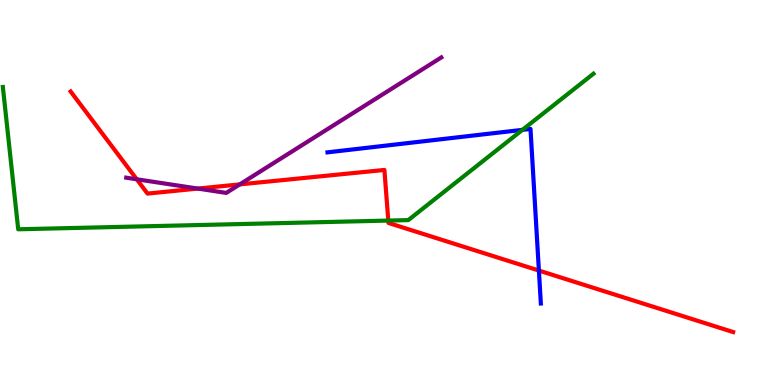[{'lines': ['blue', 'red'], 'intersections': [{'x': 6.95, 'y': 2.97}]}, {'lines': ['green', 'red'], 'intersections': [{'x': 5.01, 'y': 4.27}]}, {'lines': ['purple', 'red'], 'intersections': [{'x': 1.76, 'y': 5.34}, {'x': 2.55, 'y': 5.1}, {'x': 3.09, 'y': 5.21}]}, {'lines': ['blue', 'green'], 'intersections': [{'x': 6.74, 'y': 6.63}]}, {'lines': ['blue', 'purple'], 'intersections': []}, {'lines': ['green', 'purple'], 'intersections': []}]